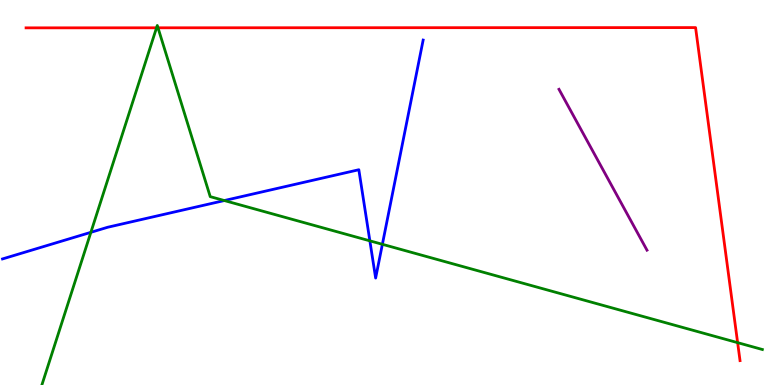[{'lines': ['blue', 'red'], 'intersections': []}, {'lines': ['green', 'red'], 'intersections': [{'x': 2.02, 'y': 9.28}, {'x': 2.04, 'y': 9.28}, {'x': 9.52, 'y': 1.1}]}, {'lines': ['purple', 'red'], 'intersections': []}, {'lines': ['blue', 'green'], 'intersections': [{'x': 1.17, 'y': 3.97}, {'x': 2.89, 'y': 4.79}, {'x': 4.77, 'y': 3.74}, {'x': 4.93, 'y': 3.65}]}, {'lines': ['blue', 'purple'], 'intersections': []}, {'lines': ['green', 'purple'], 'intersections': []}]